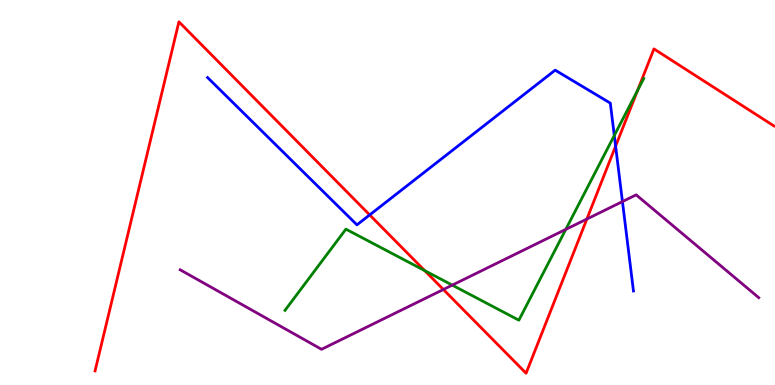[{'lines': ['blue', 'red'], 'intersections': [{'x': 4.77, 'y': 4.42}, {'x': 7.94, 'y': 6.2}]}, {'lines': ['green', 'red'], 'intersections': [{'x': 5.48, 'y': 2.97}, {'x': 8.23, 'y': 7.65}]}, {'lines': ['purple', 'red'], 'intersections': [{'x': 5.72, 'y': 2.48}, {'x': 7.57, 'y': 4.31}]}, {'lines': ['blue', 'green'], 'intersections': [{'x': 7.93, 'y': 6.48}]}, {'lines': ['blue', 'purple'], 'intersections': [{'x': 8.03, 'y': 4.76}]}, {'lines': ['green', 'purple'], 'intersections': [{'x': 5.84, 'y': 2.59}, {'x': 7.3, 'y': 4.04}]}]